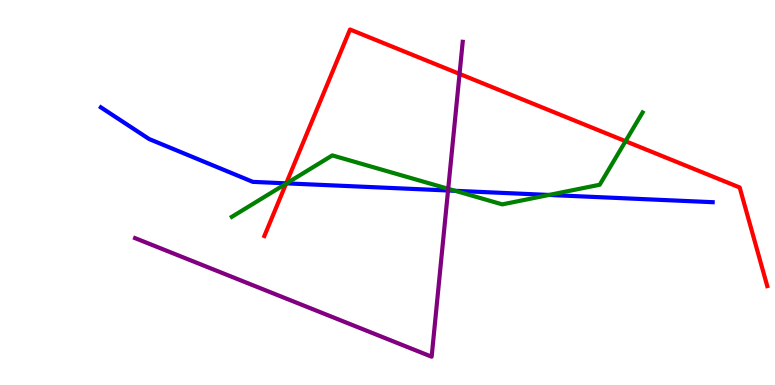[{'lines': ['blue', 'red'], 'intersections': [{'x': 3.69, 'y': 5.24}]}, {'lines': ['green', 'red'], 'intersections': [{'x': 3.69, 'y': 5.23}, {'x': 8.07, 'y': 6.33}]}, {'lines': ['purple', 'red'], 'intersections': [{'x': 5.93, 'y': 8.08}]}, {'lines': ['blue', 'green'], 'intersections': [{'x': 3.7, 'y': 5.24}, {'x': 5.87, 'y': 5.04}, {'x': 7.08, 'y': 4.94}]}, {'lines': ['blue', 'purple'], 'intersections': [{'x': 5.78, 'y': 5.05}]}, {'lines': ['green', 'purple'], 'intersections': [{'x': 5.78, 'y': 5.1}]}]